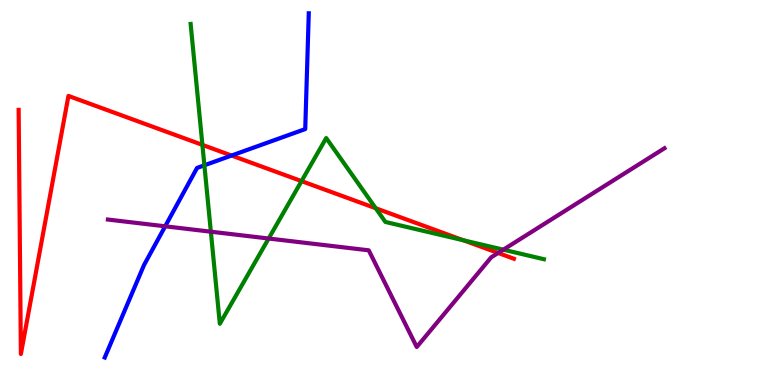[{'lines': ['blue', 'red'], 'intersections': [{'x': 2.99, 'y': 5.96}]}, {'lines': ['green', 'red'], 'intersections': [{'x': 2.61, 'y': 6.24}, {'x': 3.89, 'y': 5.3}, {'x': 4.85, 'y': 4.59}, {'x': 5.98, 'y': 3.76}]}, {'lines': ['purple', 'red'], 'intersections': [{'x': 6.43, 'y': 3.43}]}, {'lines': ['blue', 'green'], 'intersections': [{'x': 2.64, 'y': 5.71}]}, {'lines': ['blue', 'purple'], 'intersections': [{'x': 2.13, 'y': 4.12}]}, {'lines': ['green', 'purple'], 'intersections': [{'x': 2.72, 'y': 3.98}, {'x': 3.47, 'y': 3.8}, {'x': 6.49, 'y': 3.51}]}]